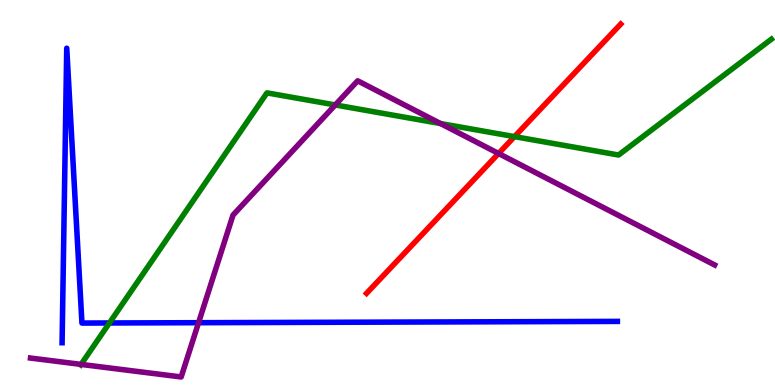[{'lines': ['blue', 'red'], 'intersections': []}, {'lines': ['green', 'red'], 'intersections': [{'x': 6.64, 'y': 6.45}]}, {'lines': ['purple', 'red'], 'intersections': [{'x': 6.43, 'y': 6.01}]}, {'lines': ['blue', 'green'], 'intersections': [{'x': 1.41, 'y': 1.61}]}, {'lines': ['blue', 'purple'], 'intersections': [{'x': 2.56, 'y': 1.62}]}, {'lines': ['green', 'purple'], 'intersections': [{'x': 1.05, 'y': 0.535}, {'x': 4.33, 'y': 7.27}, {'x': 5.68, 'y': 6.79}]}]